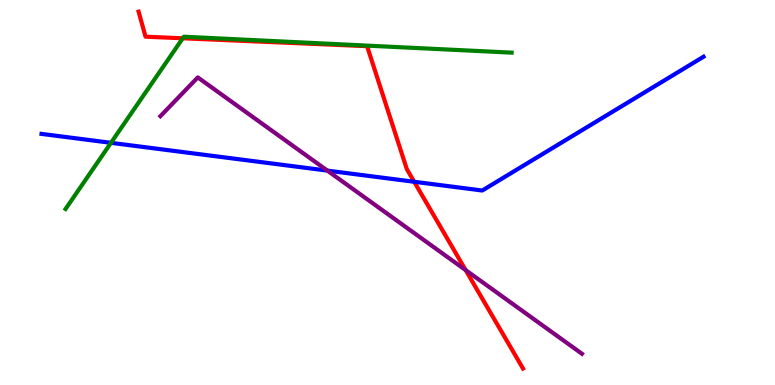[{'lines': ['blue', 'red'], 'intersections': [{'x': 5.34, 'y': 5.28}]}, {'lines': ['green', 'red'], 'intersections': [{'x': 2.36, 'y': 9.01}]}, {'lines': ['purple', 'red'], 'intersections': [{'x': 6.01, 'y': 2.98}]}, {'lines': ['blue', 'green'], 'intersections': [{'x': 1.43, 'y': 6.29}]}, {'lines': ['blue', 'purple'], 'intersections': [{'x': 4.22, 'y': 5.57}]}, {'lines': ['green', 'purple'], 'intersections': []}]